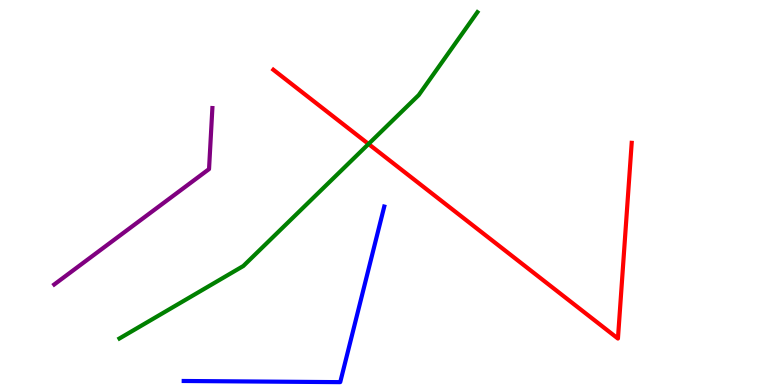[{'lines': ['blue', 'red'], 'intersections': []}, {'lines': ['green', 'red'], 'intersections': [{'x': 4.76, 'y': 6.26}]}, {'lines': ['purple', 'red'], 'intersections': []}, {'lines': ['blue', 'green'], 'intersections': []}, {'lines': ['blue', 'purple'], 'intersections': []}, {'lines': ['green', 'purple'], 'intersections': []}]